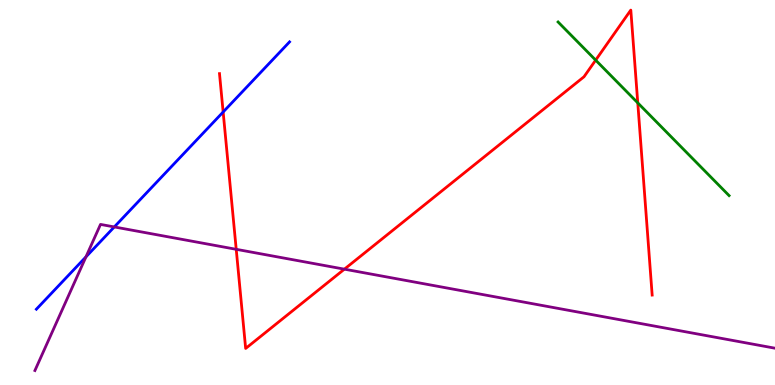[{'lines': ['blue', 'red'], 'intersections': [{'x': 2.88, 'y': 7.09}]}, {'lines': ['green', 'red'], 'intersections': [{'x': 7.69, 'y': 8.44}, {'x': 8.23, 'y': 7.33}]}, {'lines': ['purple', 'red'], 'intersections': [{'x': 3.05, 'y': 3.52}, {'x': 4.44, 'y': 3.01}]}, {'lines': ['blue', 'green'], 'intersections': []}, {'lines': ['blue', 'purple'], 'intersections': [{'x': 1.11, 'y': 3.33}, {'x': 1.47, 'y': 4.11}]}, {'lines': ['green', 'purple'], 'intersections': []}]